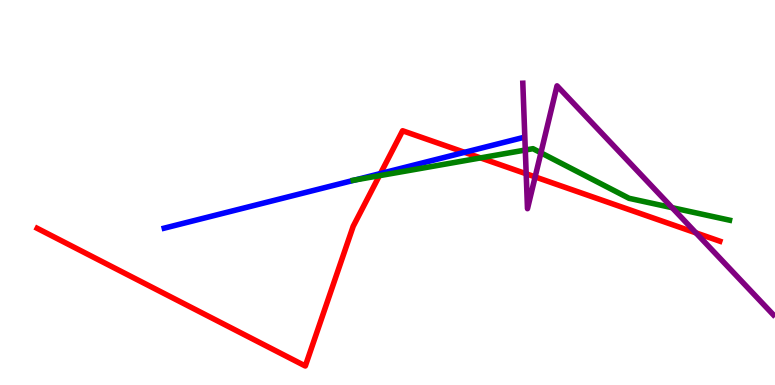[{'lines': ['blue', 'red'], 'intersections': [{'x': 4.91, 'y': 5.49}, {'x': 5.99, 'y': 6.04}]}, {'lines': ['green', 'red'], 'intersections': [{'x': 4.89, 'y': 5.44}, {'x': 6.2, 'y': 5.9}]}, {'lines': ['purple', 'red'], 'intersections': [{'x': 6.79, 'y': 5.49}, {'x': 6.9, 'y': 5.41}, {'x': 8.98, 'y': 3.95}]}, {'lines': ['blue', 'green'], 'intersections': [{'x': 4.58, 'y': 5.33}]}, {'lines': ['blue', 'purple'], 'intersections': []}, {'lines': ['green', 'purple'], 'intersections': [{'x': 6.78, 'y': 6.1}, {'x': 6.98, 'y': 6.03}, {'x': 8.67, 'y': 4.61}]}]